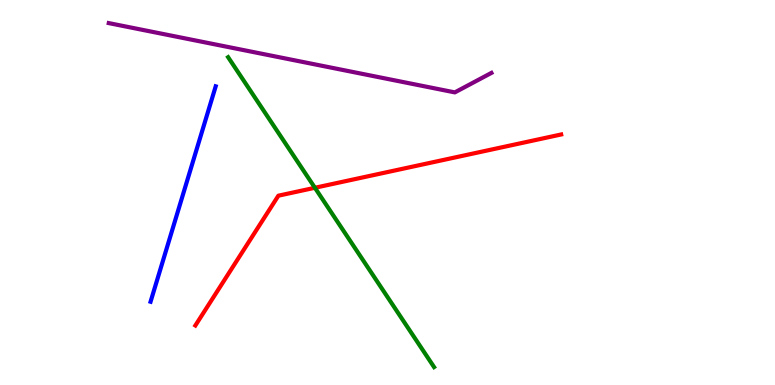[{'lines': ['blue', 'red'], 'intersections': []}, {'lines': ['green', 'red'], 'intersections': [{'x': 4.06, 'y': 5.12}]}, {'lines': ['purple', 'red'], 'intersections': []}, {'lines': ['blue', 'green'], 'intersections': []}, {'lines': ['blue', 'purple'], 'intersections': []}, {'lines': ['green', 'purple'], 'intersections': []}]